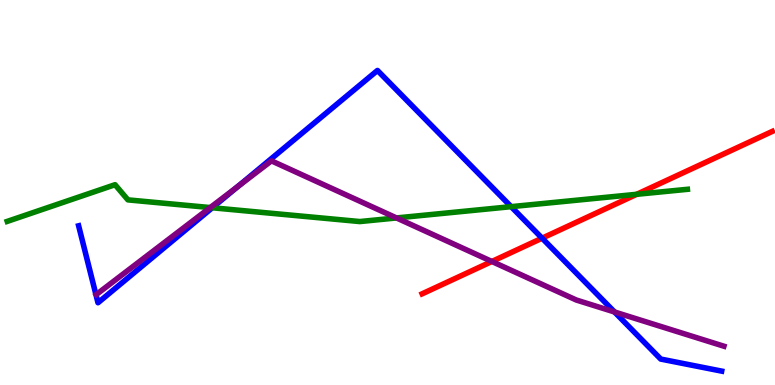[{'lines': ['blue', 'red'], 'intersections': [{'x': 6.99, 'y': 3.81}]}, {'lines': ['green', 'red'], 'intersections': [{'x': 8.22, 'y': 4.95}]}, {'lines': ['purple', 'red'], 'intersections': [{'x': 6.35, 'y': 3.21}]}, {'lines': ['blue', 'green'], 'intersections': [{'x': 2.74, 'y': 4.6}, {'x': 6.6, 'y': 4.63}]}, {'lines': ['blue', 'purple'], 'intersections': [{'x': 3.07, 'y': 5.16}, {'x': 7.93, 'y': 1.9}]}, {'lines': ['green', 'purple'], 'intersections': [{'x': 2.71, 'y': 4.61}, {'x': 5.12, 'y': 4.34}]}]